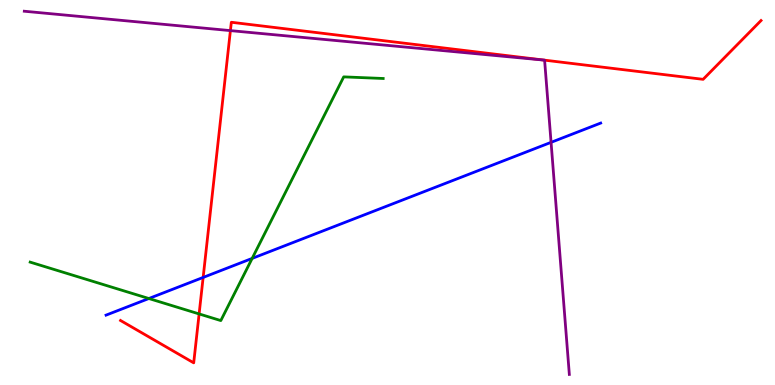[{'lines': ['blue', 'red'], 'intersections': [{'x': 2.62, 'y': 2.79}]}, {'lines': ['green', 'red'], 'intersections': [{'x': 2.57, 'y': 1.85}]}, {'lines': ['purple', 'red'], 'intersections': [{'x': 2.97, 'y': 9.2}]}, {'lines': ['blue', 'green'], 'intersections': [{'x': 1.92, 'y': 2.25}, {'x': 3.25, 'y': 3.29}]}, {'lines': ['blue', 'purple'], 'intersections': [{'x': 7.11, 'y': 6.3}]}, {'lines': ['green', 'purple'], 'intersections': []}]